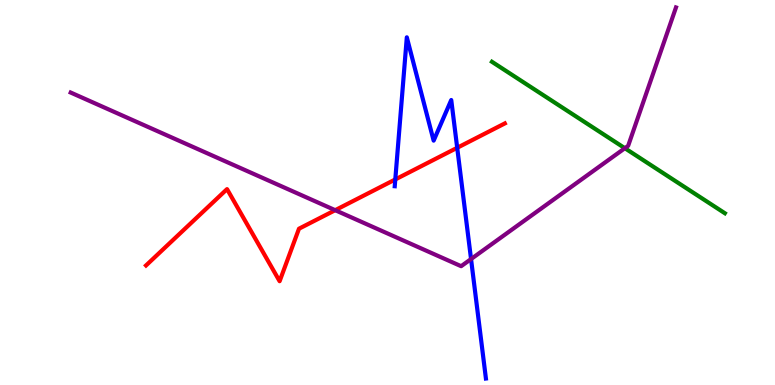[{'lines': ['blue', 'red'], 'intersections': [{'x': 5.1, 'y': 5.34}, {'x': 5.9, 'y': 6.16}]}, {'lines': ['green', 'red'], 'intersections': []}, {'lines': ['purple', 'red'], 'intersections': [{'x': 4.33, 'y': 4.54}]}, {'lines': ['blue', 'green'], 'intersections': []}, {'lines': ['blue', 'purple'], 'intersections': [{'x': 6.08, 'y': 3.27}]}, {'lines': ['green', 'purple'], 'intersections': [{'x': 8.06, 'y': 6.15}]}]